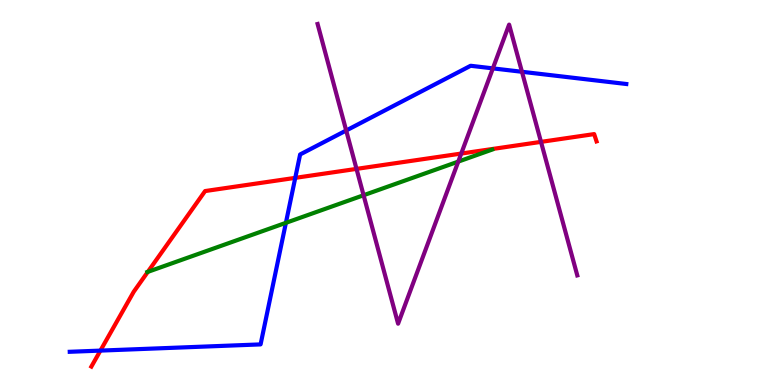[{'lines': ['blue', 'red'], 'intersections': [{'x': 1.3, 'y': 0.893}, {'x': 3.81, 'y': 5.38}]}, {'lines': ['green', 'red'], 'intersections': [{'x': 1.91, 'y': 2.94}]}, {'lines': ['purple', 'red'], 'intersections': [{'x': 4.6, 'y': 5.61}, {'x': 5.95, 'y': 6.01}, {'x': 6.98, 'y': 6.31}]}, {'lines': ['blue', 'green'], 'intersections': [{'x': 3.69, 'y': 4.21}]}, {'lines': ['blue', 'purple'], 'intersections': [{'x': 4.47, 'y': 6.61}, {'x': 6.36, 'y': 8.22}, {'x': 6.73, 'y': 8.14}]}, {'lines': ['green', 'purple'], 'intersections': [{'x': 4.69, 'y': 4.93}, {'x': 5.91, 'y': 5.8}]}]